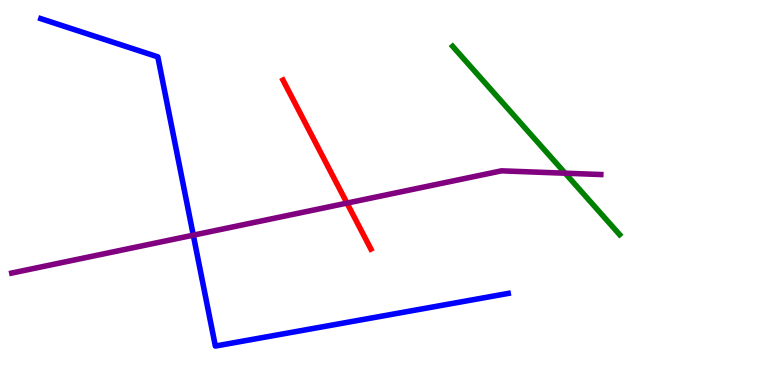[{'lines': ['blue', 'red'], 'intersections': []}, {'lines': ['green', 'red'], 'intersections': []}, {'lines': ['purple', 'red'], 'intersections': [{'x': 4.48, 'y': 4.72}]}, {'lines': ['blue', 'green'], 'intersections': []}, {'lines': ['blue', 'purple'], 'intersections': [{'x': 2.49, 'y': 3.89}]}, {'lines': ['green', 'purple'], 'intersections': [{'x': 7.29, 'y': 5.5}]}]